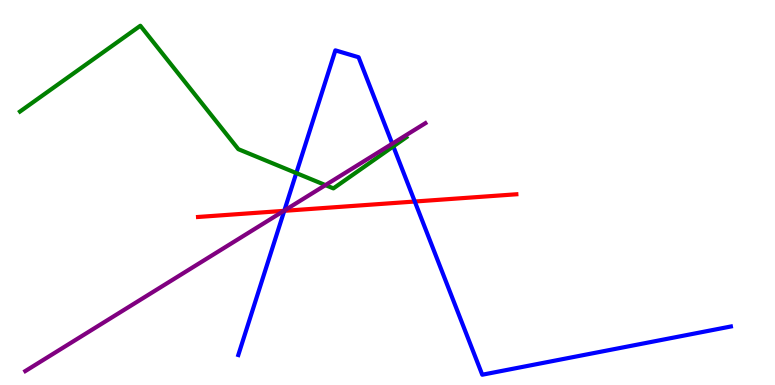[{'lines': ['blue', 'red'], 'intersections': [{'x': 3.67, 'y': 4.52}, {'x': 5.35, 'y': 4.77}]}, {'lines': ['green', 'red'], 'intersections': []}, {'lines': ['purple', 'red'], 'intersections': [{'x': 3.66, 'y': 4.52}]}, {'lines': ['blue', 'green'], 'intersections': [{'x': 3.82, 'y': 5.5}, {'x': 5.07, 'y': 6.2}]}, {'lines': ['blue', 'purple'], 'intersections': [{'x': 3.67, 'y': 4.53}, {'x': 5.06, 'y': 6.27}]}, {'lines': ['green', 'purple'], 'intersections': [{'x': 4.2, 'y': 5.19}]}]